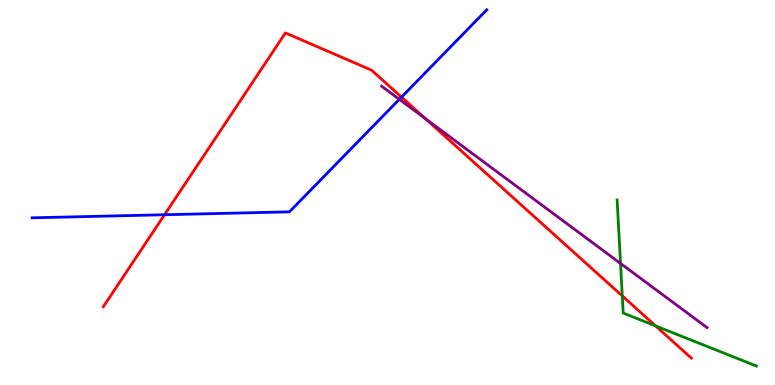[{'lines': ['blue', 'red'], 'intersections': [{'x': 2.12, 'y': 4.42}, {'x': 5.18, 'y': 7.48}]}, {'lines': ['green', 'red'], 'intersections': [{'x': 8.03, 'y': 2.31}, {'x': 8.46, 'y': 1.53}]}, {'lines': ['purple', 'red'], 'intersections': [{'x': 5.49, 'y': 6.91}]}, {'lines': ['blue', 'green'], 'intersections': []}, {'lines': ['blue', 'purple'], 'intersections': [{'x': 5.15, 'y': 7.42}]}, {'lines': ['green', 'purple'], 'intersections': [{'x': 8.01, 'y': 3.16}]}]